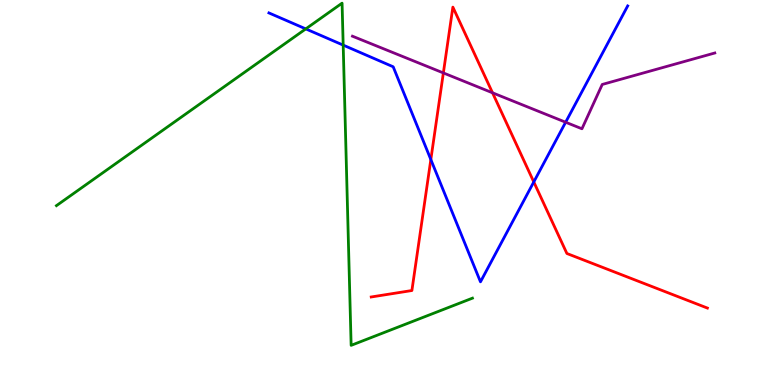[{'lines': ['blue', 'red'], 'intersections': [{'x': 5.56, 'y': 5.86}, {'x': 6.89, 'y': 5.27}]}, {'lines': ['green', 'red'], 'intersections': []}, {'lines': ['purple', 'red'], 'intersections': [{'x': 5.72, 'y': 8.11}, {'x': 6.36, 'y': 7.59}]}, {'lines': ['blue', 'green'], 'intersections': [{'x': 3.95, 'y': 9.25}, {'x': 4.43, 'y': 8.83}]}, {'lines': ['blue', 'purple'], 'intersections': [{'x': 7.3, 'y': 6.83}]}, {'lines': ['green', 'purple'], 'intersections': []}]